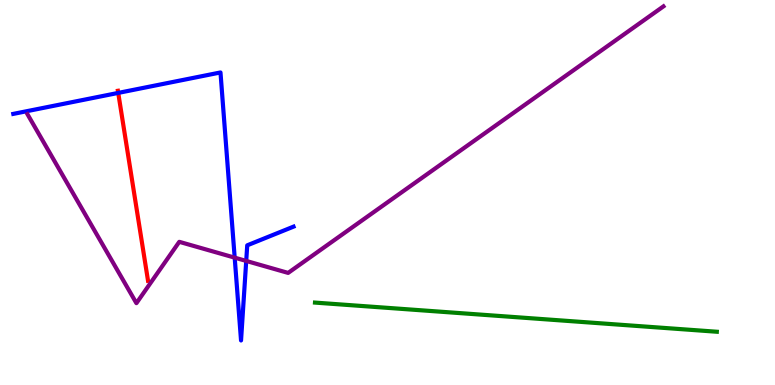[{'lines': ['blue', 'red'], 'intersections': [{'x': 1.53, 'y': 7.59}]}, {'lines': ['green', 'red'], 'intersections': []}, {'lines': ['purple', 'red'], 'intersections': []}, {'lines': ['blue', 'green'], 'intersections': []}, {'lines': ['blue', 'purple'], 'intersections': [{'x': 3.03, 'y': 3.31}, {'x': 3.18, 'y': 3.22}]}, {'lines': ['green', 'purple'], 'intersections': []}]